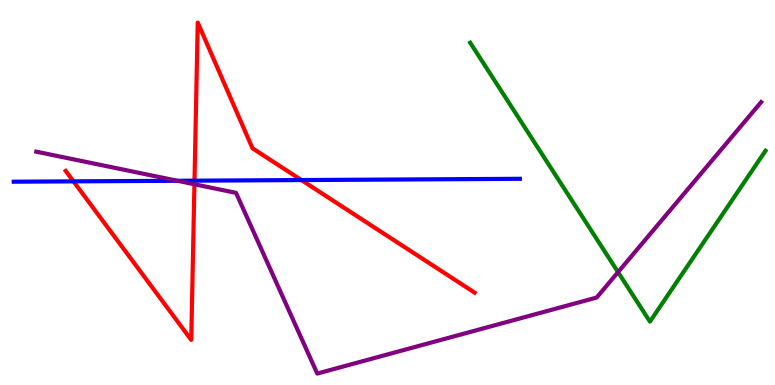[{'lines': ['blue', 'red'], 'intersections': [{'x': 0.948, 'y': 5.29}, {'x': 2.51, 'y': 5.31}, {'x': 3.89, 'y': 5.32}]}, {'lines': ['green', 'red'], 'intersections': []}, {'lines': ['purple', 'red'], 'intersections': [{'x': 2.51, 'y': 5.21}]}, {'lines': ['blue', 'green'], 'intersections': []}, {'lines': ['blue', 'purple'], 'intersections': [{'x': 2.29, 'y': 5.3}]}, {'lines': ['green', 'purple'], 'intersections': [{'x': 7.97, 'y': 2.93}]}]